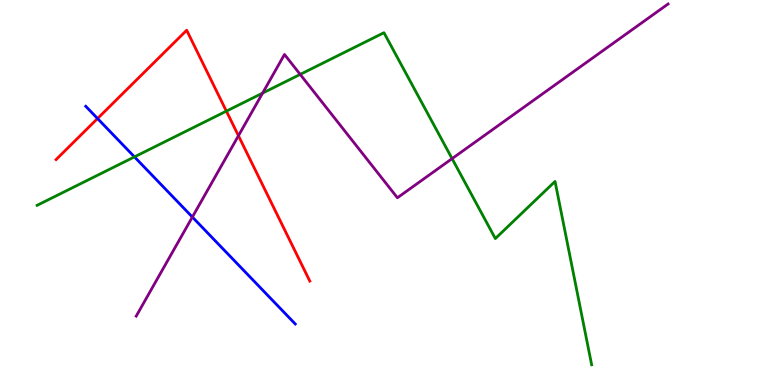[{'lines': ['blue', 'red'], 'intersections': [{'x': 1.26, 'y': 6.92}]}, {'lines': ['green', 'red'], 'intersections': [{'x': 2.92, 'y': 7.11}]}, {'lines': ['purple', 'red'], 'intersections': [{'x': 3.08, 'y': 6.47}]}, {'lines': ['blue', 'green'], 'intersections': [{'x': 1.73, 'y': 5.93}]}, {'lines': ['blue', 'purple'], 'intersections': [{'x': 2.48, 'y': 4.36}]}, {'lines': ['green', 'purple'], 'intersections': [{'x': 3.39, 'y': 7.58}, {'x': 3.87, 'y': 8.07}, {'x': 5.83, 'y': 5.88}]}]